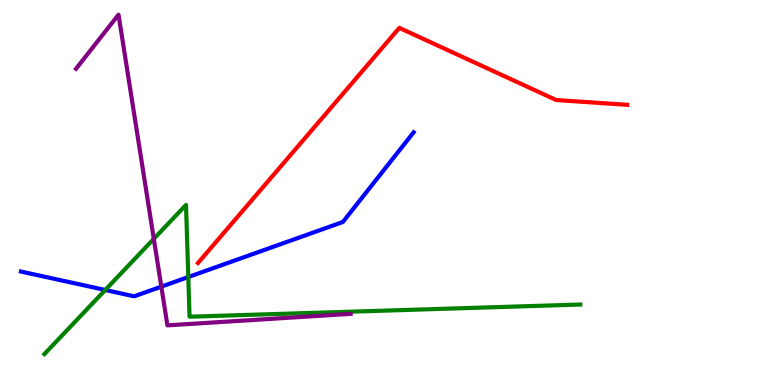[{'lines': ['blue', 'red'], 'intersections': []}, {'lines': ['green', 'red'], 'intersections': []}, {'lines': ['purple', 'red'], 'intersections': []}, {'lines': ['blue', 'green'], 'intersections': [{'x': 1.36, 'y': 2.47}, {'x': 2.43, 'y': 2.8}]}, {'lines': ['blue', 'purple'], 'intersections': [{'x': 2.08, 'y': 2.55}]}, {'lines': ['green', 'purple'], 'intersections': [{'x': 1.98, 'y': 3.8}]}]